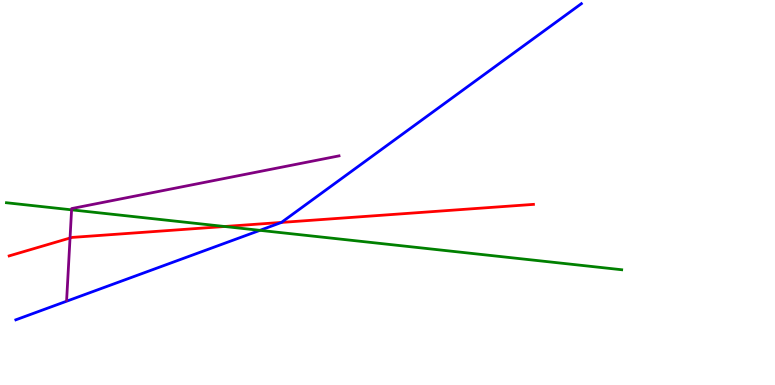[{'lines': ['blue', 'red'], 'intersections': [{'x': 3.63, 'y': 4.22}]}, {'lines': ['green', 'red'], 'intersections': [{'x': 2.9, 'y': 4.12}]}, {'lines': ['purple', 'red'], 'intersections': [{'x': 0.904, 'y': 3.82}]}, {'lines': ['blue', 'green'], 'intersections': [{'x': 3.35, 'y': 4.02}]}, {'lines': ['blue', 'purple'], 'intersections': []}, {'lines': ['green', 'purple'], 'intersections': [{'x': 0.924, 'y': 4.55}]}]